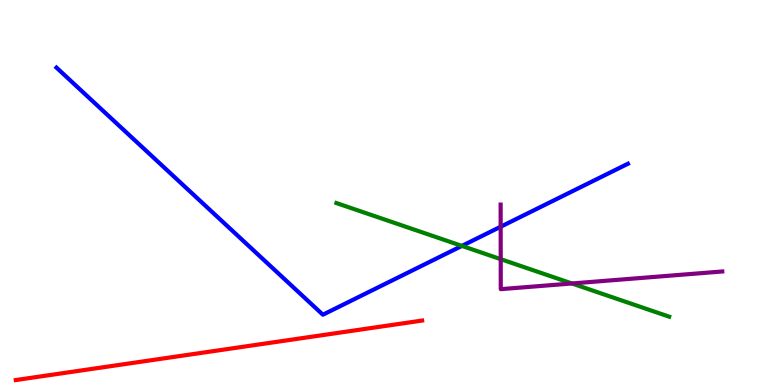[{'lines': ['blue', 'red'], 'intersections': []}, {'lines': ['green', 'red'], 'intersections': []}, {'lines': ['purple', 'red'], 'intersections': []}, {'lines': ['blue', 'green'], 'intersections': [{'x': 5.96, 'y': 3.61}]}, {'lines': ['blue', 'purple'], 'intersections': [{'x': 6.46, 'y': 4.11}]}, {'lines': ['green', 'purple'], 'intersections': [{'x': 6.46, 'y': 3.27}, {'x': 7.38, 'y': 2.64}]}]